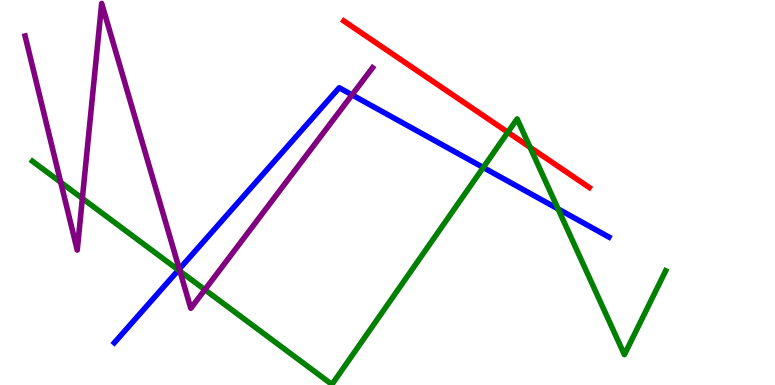[{'lines': ['blue', 'red'], 'intersections': []}, {'lines': ['green', 'red'], 'intersections': [{'x': 6.55, 'y': 6.57}, {'x': 6.84, 'y': 6.17}]}, {'lines': ['purple', 'red'], 'intersections': []}, {'lines': ['blue', 'green'], 'intersections': [{'x': 2.3, 'y': 2.99}, {'x': 6.24, 'y': 5.65}, {'x': 7.2, 'y': 4.57}]}, {'lines': ['blue', 'purple'], 'intersections': [{'x': 2.31, 'y': 3.01}, {'x': 4.54, 'y': 7.54}]}, {'lines': ['green', 'purple'], 'intersections': [{'x': 0.784, 'y': 5.26}, {'x': 1.06, 'y': 4.85}, {'x': 2.32, 'y': 2.96}, {'x': 2.64, 'y': 2.47}]}]